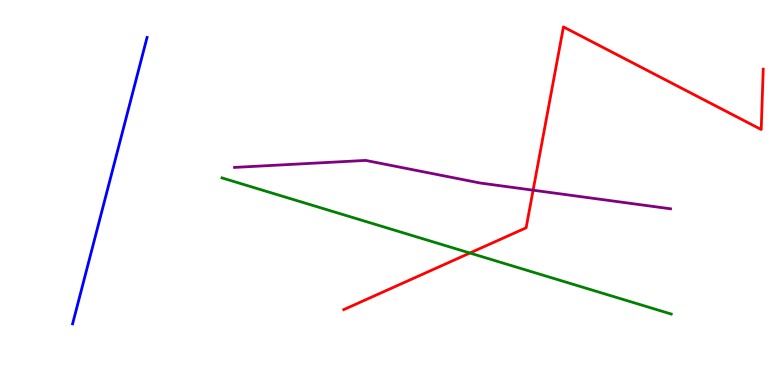[{'lines': ['blue', 'red'], 'intersections': []}, {'lines': ['green', 'red'], 'intersections': [{'x': 6.06, 'y': 3.43}]}, {'lines': ['purple', 'red'], 'intersections': [{'x': 6.88, 'y': 5.06}]}, {'lines': ['blue', 'green'], 'intersections': []}, {'lines': ['blue', 'purple'], 'intersections': []}, {'lines': ['green', 'purple'], 'intersections': []}]